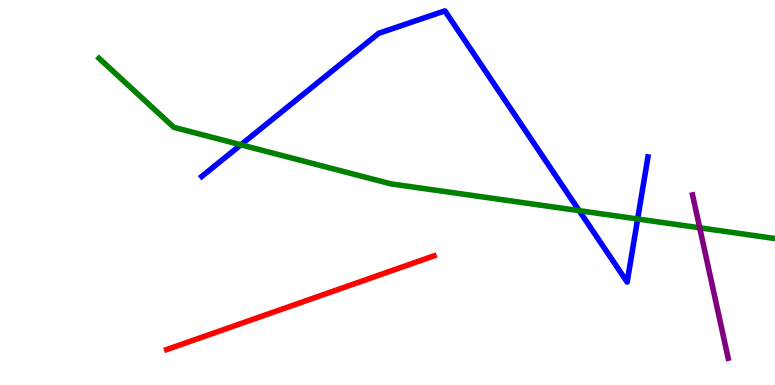[{'lines': ['blue', 'red'], 'intersections': []}, {'lines': ['green', 'red'], 'intersections': []}, {'lines': ['purple', 'red'], 'intersections': []}, {'lines': ['blue', 'green'], 'intersections': [{'x': 3.11, 'y': 6.24}, {'x': 7.47, 'y': 4.53}, {'x': 8.23, 'y': 4.31}]}, {'lines': ['blue', 'purple'], 'intersections': []}, {'lines': ['green', 'purple'], 'intersections': [{'x': 9.03, 'y': 4.08}]}]